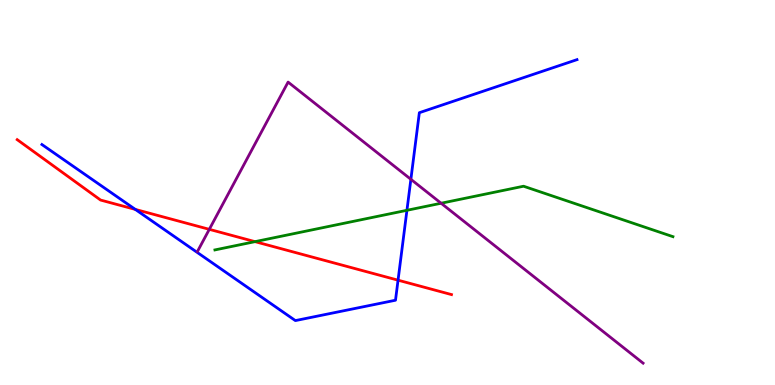[{'lines': ['blue', 'red'], 'intersections': [{'x': 1.75, 'y': 4.56}, {'x': 5.14, 'y': 2.72}]}, {'lines': ['green', 'red'], 'intersections': [{'x': 3.29, 'y': 3.72}]}, {'lines': ['purple', 'red'], 'intersections': [{'x': 2.7, 'y': 4.04}]}, {'lines': ['blue', 'green'], 'intersections': [{'x': 5.25, 'y': 4.54}]}, {'lines': ['blue', 'purple'], 'intersections': [{'x': 5.3, 'y': 5.34}]}, {'lines': ['green', 'purple'], 'intersections': [{'x': 5.69, 'y': 4.72}]}]